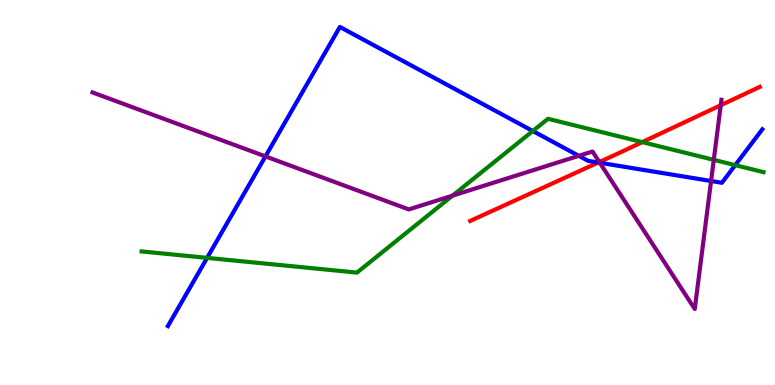[{'lines': ['blue', 'red'], 'intersections': [{'x': 7.72, 'y': 5.78}]}, {'lines': ['green', 'red'], 'intersections': [{'x': 8.29, 'y': 6.31}]}, {'lines': ['purple', 'red'], 'intersections': [{'x': 7.73, 'y': 5.79}, {'x': 9.3, 'y': 7.27}]}, {'lines': ['blue', 'green'], 'intersections': [{'x': 2.67, 'y': 3.3}, {'x': 6.87, 'y': 6.6}, {'x': 9.49, 'y': 5.71}]}, {'lines': ['blue', 'purple'], 'intersections': [{'x': 3.43, 'y': 5.94}, {'x': 7.47, 'y': 5.95}, {'x': 7.74, 'y': 5.77}, {'x': 9.18, 'y': 5.3}]}, {'lines': ['green', 'purple'], 'intersections': [{'x': 5.84, 'y': 4.92}, {'x': 9.21, 'y': 5.85}]}]